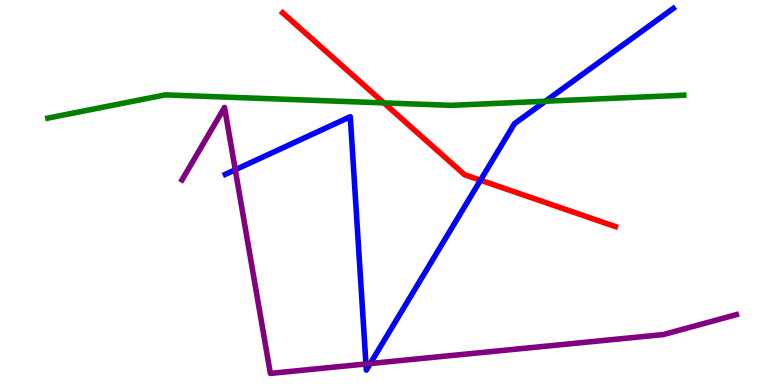[{'lines': ['blue', 'red'], 'intersections': [{'x': 6.2, 'y': 5.32}]}, {'lines': ['green', 'red'], 'intersections': [{'x': 4.95, 'y': 7.33}]}, {'lines': ['purple', 'red'], 'intersections': []}, {'lines': ['blue', 'green'], 'intersections': [{'x': 7.04, 'y': 7.37}]}, {'lines': ['blue', 'purple'], 'intersections': [{'x': 3.04, 'y': 5.59}, {'x': 4.72, 'y': 0.546}, {'x': 4.78, 'y': 0.557}]}, {'lines': ['green', 'purple'], 'intersections': []}]